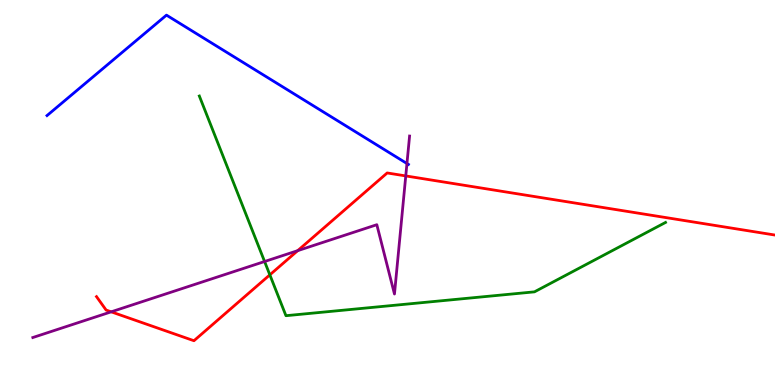[{'lines': ['blue', 'red'], 'intersections': []}, {'lines': ['green', 'red'], 'intersections': [{'x': 3.48, 'y': 2.86}]}, {'lines': ['purple', 'red'], 'intersections': [{'x': 1.43, 'y': 1.9}, {'x': 3.84, 'y': 3.49}, {'x': 5.24, 'y': 5.43}]}, {'lines': ['blue', 'green'], 'intersections': []}, {'lines': ['blue', 'purple'], 'intersections': [{'x': 5.25, 'y': 5.75}]}, {'lines': ['green', 'purple'], 'intersections': [{'x': 3.41, 'y': 3.21}]}]